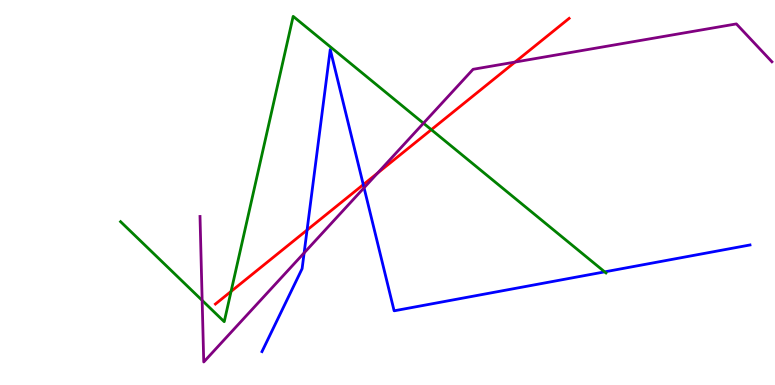[{'lines': ['blue', 'red'], 'intersections': [{'x': 3.96, 'y': 4.03}, {'x': 4.69, 'y': 5.2}]}, {'lines': ['green', 'red'], 'intersections': [{'x': 2.98, 'y': 2.43}, {'x': 5.57, 'y': 6.63}]}, {'lines': ['purple', 'red'], 'intersections': [{'x': 4.87, 'y': 5.5}, {'x': 6.65, 'y': 8.39}]}, {'lines': ['blue', 'green'], 'intersections': [{'x': 7.8, 'y': 2.94}]}, {'lines': ['blue', 'purple'], 'intersections': [{'x': 3.92, 'y': 3.43}, {'x': 4.7, 'y': 5.12}]}, {'lines': ['green', 'purple'], 'intersections': [{'x': 2.61, 'y': 2.2}, {'x': 5.46, 'y': 6.8}]}]